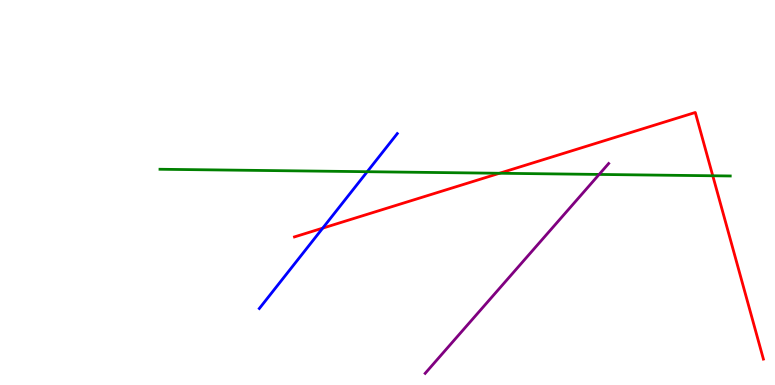[{'lines': ['blue', 'red'], 'intersections': [{'x': 4.16, 'y': 4.07}]}, {'lines': ['green', 'red'], 'intersections': [{'x': 6.45, 'y': 5.5}, {'x': 9.2, 'y': 5.43}]}, {'lines': ['purple', 'red'], 'intersections': []}, {'lines': ['blue', 'green'], 'intersections': [{'x': 4.74, 'y': 5.54}]}, {'lines': ['blue', 'purple'], 'intersections': []}, {'lines': ['green', 'purple'], 'intersections': [{'x': 7.73, 'y': 5.47}]}]